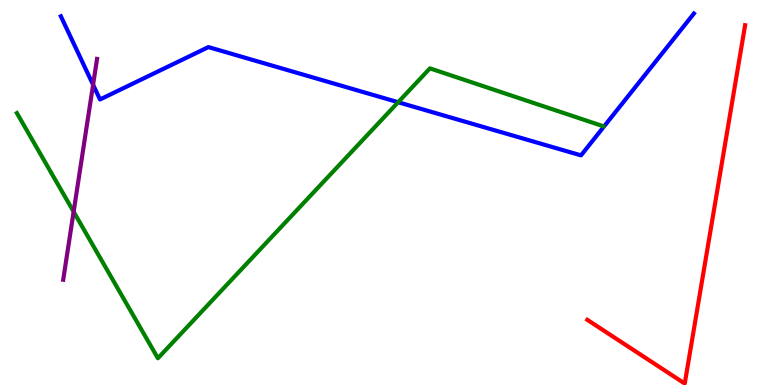[{'lines': ['blue', 'red'], 'intersections': []}, {'lines': ['green', 'red'], 'intersections': []}, {'lines': ['purple', 'red'], 'intersections': []}, {'lines': ['blue', 'green'], 'intersections': [{'x': 5.14, 'y': 7.34}]}, {'lines': ['blue', 'purple'], 'intersections': [{'x': 1.2, 'y': 7.8}]}, {'lines': ['green', 'purple'], 'intersections': [{'x': 0.95, 'y': 4.5}]}]